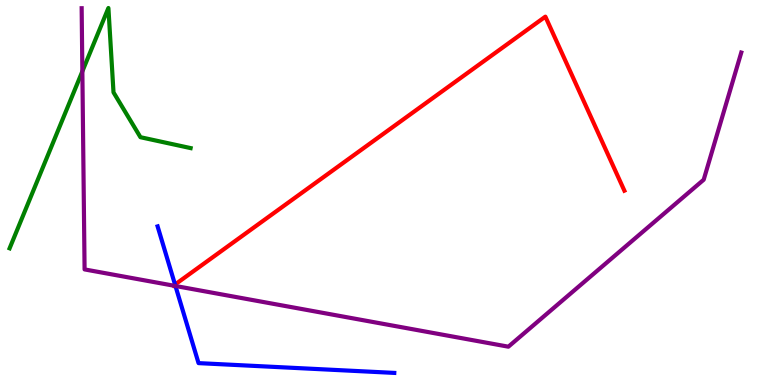[{'lines': ['blue', 'red'], 'intersections': [{'x': 2.26, 'y': 2.61}]}, {'lines': ['green', 'red'], 'intersections': []}, {'lines': ['purple', 'red'], 'intersections': []}, {'lines': ['blue', 'green'], 'intersections': []}, {'lines': ['blue', 'purple'], 'intersections': [{'x': 2.26, 'y': 2.57}]}, {'lines': ['green', 'purple'], 'intersections': [{'x': 1.06, 'y': 8.15}]}]